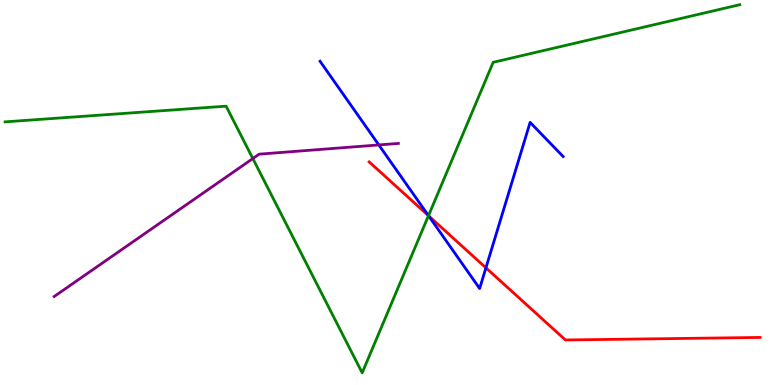[{'lines': ['blue', 'red'], 'intersections': [{'x': 5.53, 'y': 4.4}, {'x': 6.27, 'y': 3.04}]}, {'lines': ['green', 'red'], 'intersections': [{'x': 5.53, 'y': 4.4}]}, {'lines': ['purple', 'red'], 'intersections': []}, {'lines': ['blue', 'green'], 'intersections': [{'x': 5.53, 'y': 4.4}]}, {'lines': ['blue', 'purple'], 'intersections': [{'x': 4.89, 'y': 6.24}]}, {'lines': ['green', 'purple'], 'intersections': [{'x': 3.26, 'y': 5.88}]}]